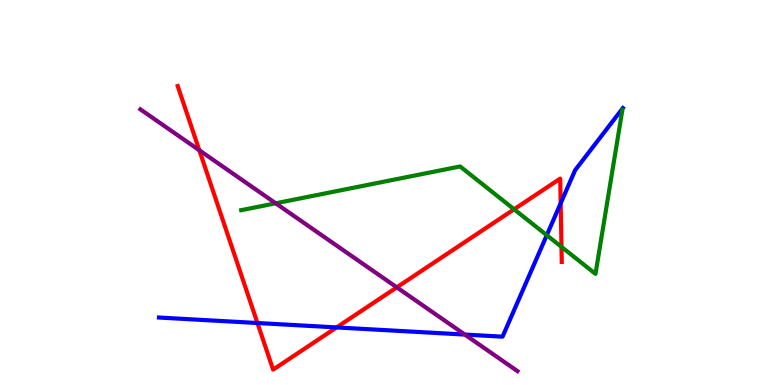[{'lines': ['blue', 'red'], 'intersections': [{'x': 3.32, 'y': 1.61}, {'x': 4.34, 'y': 1.5}, {'x': 7.23, 'y': 4.72}]}, {'lines': ['green', 'red'], 'intersections': [{'x': 6.63, 'y': 4.56}, {'x': 7.24, 'y': 3.59}]}, {'lines': ['purple', 'red'], 'intersections': [{'x': 2.57, 'y': 6.1}, {'x': 5.12, 'y': 2.54}]}, {'lines': ['blue', 'green'], 'intersections': [{'x': 7.06, 'y': 3.89}]}, {'lines': ['blue', 'purple'], 'intersections': [{'x': 6.0, 'y': 1.31}]}, {'lines': ['green', 'purple'], 'intersections': [{'x': 3.56, 'y': 4.72}]}]